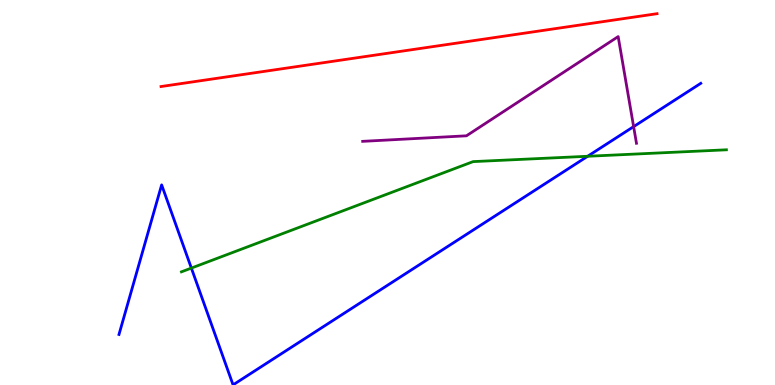[{'lines': ['blue', 'red'], 'intersections': []}, {'lines': ['green', 'red'], 'intersections': []}, {'lines': ['purple', 'red'], 'intersections': []}, {'lines': ['blue', 'green'], 'intersections': [{'x': 2.47, 'y': 3.04}, {'x': 7.58, 'y': 5.94}]}, {'lines': ['blue', 'purple'], 'intersections': [{'x': 8.18, 'y': 6.71}]}, {'lines': ['green', 'purple'], 'intersections': []}]